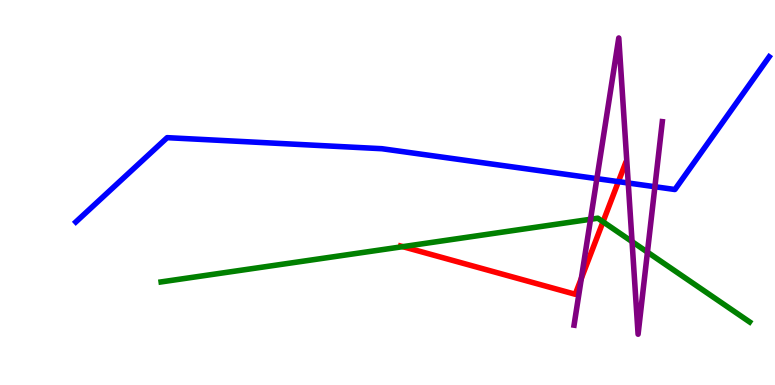[{'lines': ['blue', 'red'], 'intersections': [{'x': 7.98, 'y': 5.28}]}, {'lines': ['green', 'red'], 'intersections': [{'x': 5.2, 'y': 3.59}, {'x': 7.78, 'y': 4.24}]}, {'lines': ['purple', 'red'], 'intersections': [{'x': 7.5, 'y': 2.77}]}, {'lines': ['blue', 'green'], 'intersections': []}, {'lines': ['blue', 'purple'], 'intersections': [{'x': 7.7, 'y': 5.36}, {'x': 8.11, 'y': 5.25}, {'x': 8.45, 'y': 5.15}]}, {'lines': ['green', 'purple'], 'intersections': [{'x': 7.62, 'y': 4.3}, {'x': 8.16, 'y': 3.72}, {'x': 8.35, 'y': 3.45}]}]